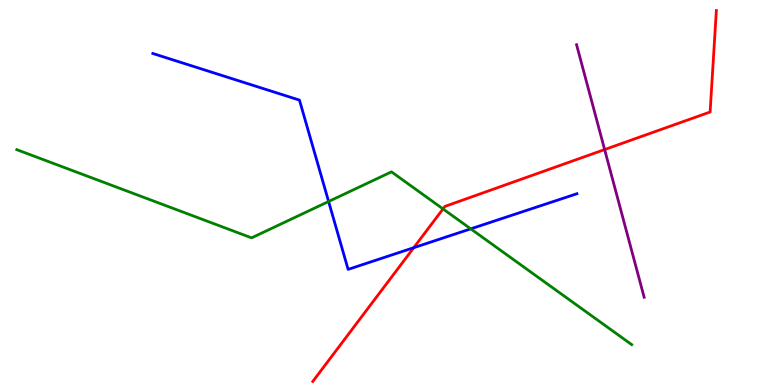[{'lines': ['blue', 'red'], 'intersections': [{'x': 5.34, 'y': 3.57}]}, {'lines': ['green', 'red'], 'intersections': [{'x': 5.72, 'y': 4.57}]}, {'lines': ['purple', 'red'], 'intersections': [{'x': 7.8, 'y': 6.12}]}, {'lines': ['blue', 'green'], 'intersections': [{'x': 4.24, 'y': 4.77}, {'x': 6.07, 'y': 4.06}]}, {'lines': ['blue', 'purple'], 'intersections': []}, {'lines': ['green', 'purple'], 'intersections': []}]